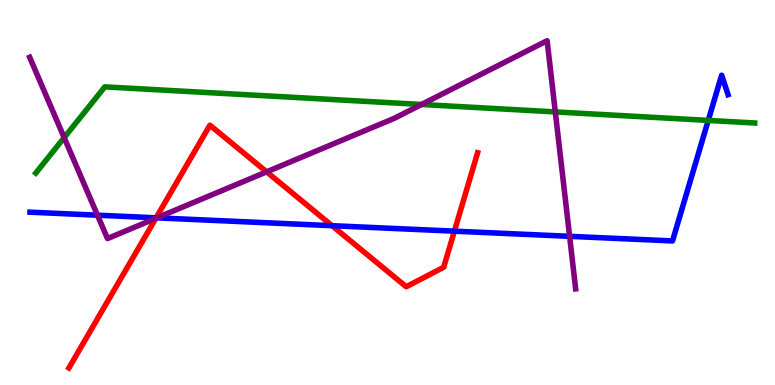[{'lines': ['blue', 'red'], 'intersections': [{'x': 2.01, 'y': 4.34}, {'x': 4.28, 'y': 4.14}, {'x': 5.86, 'y': 4.0}]}, {'lines': ['green', 'red'], 'intersections': []}, {'lines': ['purple', 'red'], 'intersections': [{'x': 2.01, 'y': 4.33}, {'x': 3.44, 'y': 5.54}]}, {'lines': ['blue', 'green'], 'intersections': [{'x': 9.14, 'y': 6.87}]}, {'lines': ['blue', 'purple'], 'intersections': [{'x': 1.26, 'y': 4.41}, {'x': 2.02, 'y': 4.34}, {'x': 7.35, 'y': 3.86}]}, {'lines': ['green', 'purple'], 'intersections': [{'x': 0.828, 'y': 6.43}, {'x': 5.44, 'y': 7.29}, {'x': 7.17, 'y': 7.09}]}]